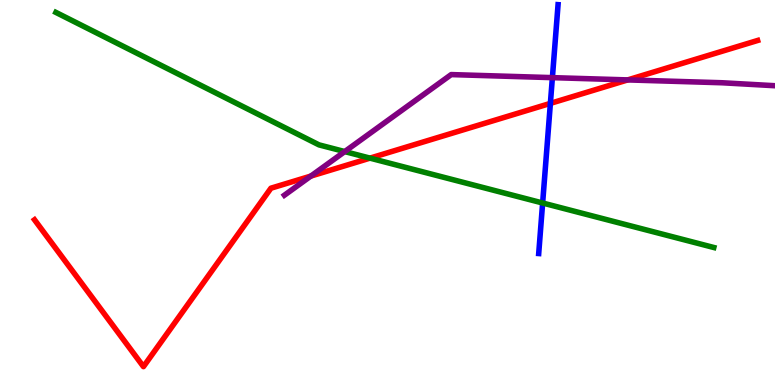[{'lines': ['blue', 'red'], 'intersections': [{'x': 7.1, 'y': 7.31}]}, {'lines': ['green', 'red'], 'intersections': [{'x': 4.77, 'y': 5.89}]}, {'lines': ['purple', 'red'], 'intersections': [{'x': 4.01, 'y': 5.43}, {'x': 8.1, 'y': 7.92}]}, {'lines': ['blue', 'green'], 'intersections': [{'x': 7.0, 'y': 4.73}]}, {'lines': ['blue', 'purple'], 'intersections': [{'x': 7.13, 'y': 7.98}]}, {'lines': ['green', 'purple'], 'intersections': [{'x': 4.45, 'y': 6.06}]}]